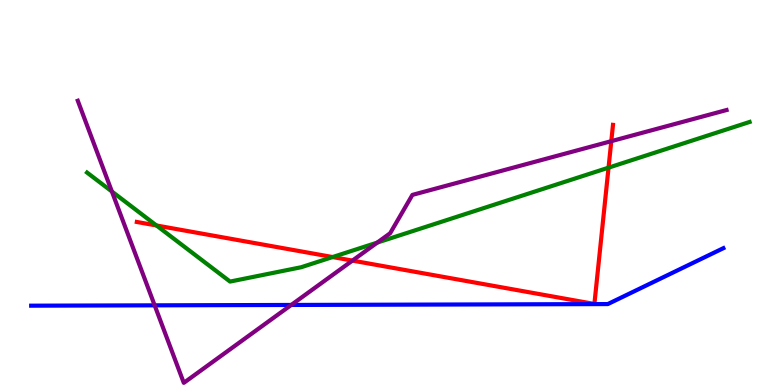[{'lines': ['blue', 'red'], 'intersections': []}, {'lines': ['green', 'red'], 'intersections': [{'x': 2.02, 'y': 4.14}, {'x': 4.29, 'y': 3.32}, {'x': 7.85, 'y': 5.65}]}, {'lines': ['purple', 'red'], 'intersections': [{'x': 4.55, 'y': 3.23}, {'x': 7.89, 'y': 6.33}]}, {'lines': ['blue', 'green'], 'intersections': []}, {'lines': ['blue', 'purple'], 'intersections': [{'x': 2.0, 'y': 2.07}, {'x': 3.76, 'y': 2.08}]}, {'lines': ['green', 'purple'], 'intersections': [{'x': 1.44, 'y': 5.03}, {'x': 4.87, 'y': 3.7}]}]